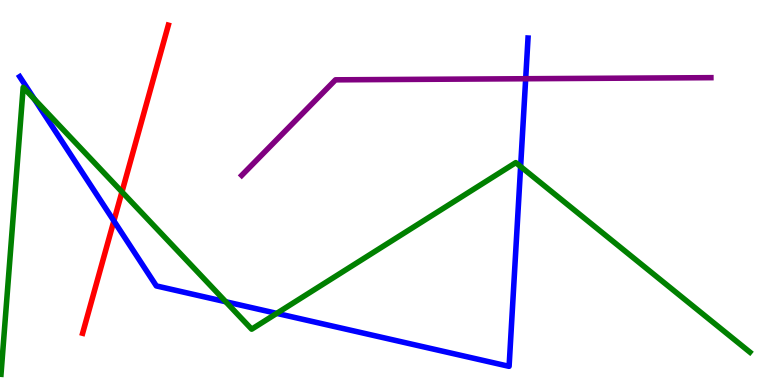[{'lines': ['blue', 'red'], 'intersections': [{'x': 1.47, 'y': 4.26}]}, {'lines': ['green', 'red'], 'intersections': [{'x': 1.57, 'y': 5.02}]}, {'lines': ['purple', 'red'], 'intersections': []}, {'lines': ['blue', 'green'], 'intersections': [{'x': 0.444, 'y': 7.42}, {'x': 2.91, 'y': 2.16}, {'x': 3.57, 'y': 1.86}, {'x': 6.72, 'y': 5.67}]}, {'lines': ['blue', 'purple'], 'intersections': [{'x': 6.78, 'y': 7.96}]}, {'lines': ['green', 'purple'], 'intersections': []}]